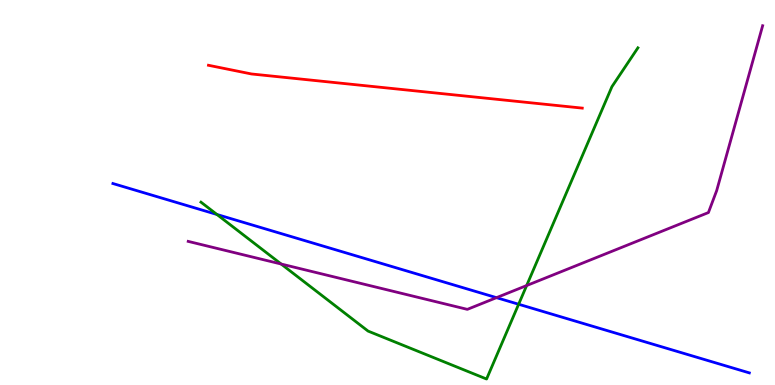[{'lines': ['blue', 'red'], 'intersections': []}, {'lines': ['green', 'red'], 'intersections': []}, {'lines': ['purple', 'red'], 'intersections': []}, {'lines': ['blue', 'green'], 'intersections': [{'x': 2.8, 'y': 4.43}, {'x': 6.69, 'y': 2.1}]}, {'lines': ['blue', 'purple'], 'intersections': [{'x': 6.41, 'y': 2.27}]}, {'lines': ['green', 'purple'], 'intersections': [{'x': 3.63, 'y': 3.14}, {'x': 6.8, 'y': 2.58}]}]